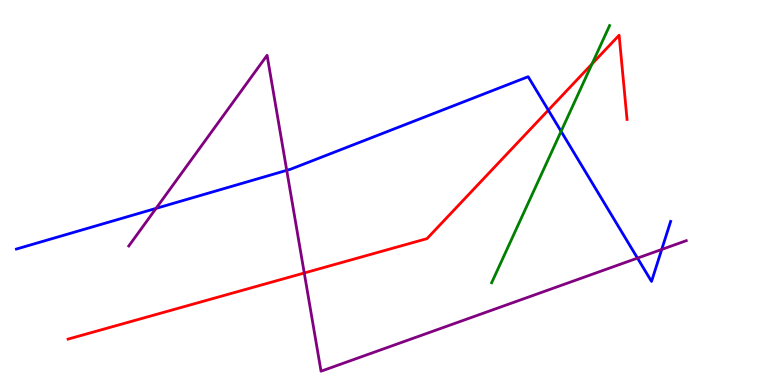[{'lines': ['blue', 'red'], 'intersections': [{'x': 7.08, 'y': 7.14}]}, {'lines': ['green', 'red'], 'intersections': [{'x': 7.64, 'y': 8.34}]}, {'lines': ['purple', 'red'], 'intersections': [{'x': 3.93, 'y': 2.91}]}, {'lines': ['blue', 'green'], 'intersections': [{'x': 7.24, 'y': 6.59}]}, {'lines': ['blue', 'purple'], 'intersections': [{'x': 2.01, 'y': 4.59}, {'x': 3.7, 'y': 5.58}, {'x': 8.23, 'y': 3.3}, {'x': 8.54, 'y': 3.52}]}, {'lines': ['green', 'purple'], 'intersections': []}]